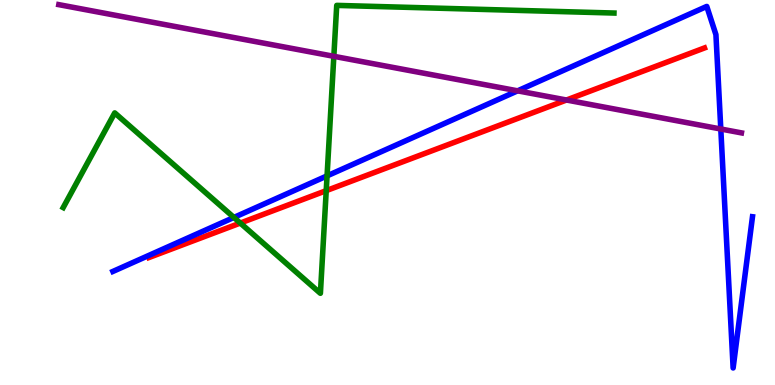[{'lines': ['blue', 'red'], 'intersections': []}, {'lines': ['green', 'red'], 'intersections': [{'x': 3.1, 'y': 4.21}, {'x': 4.21, 'y': 5.05}]}, {'lines': ['purple', 'red'], 'intersections': [{'x': 7.31, 'y': 7.4}]}, {'lines': ['blue', 'green'], 'intersections': [{'x': 3.02, 'y': 4.35}, {'x': 4.22, 'y': 5.43}]}, {'lines': ['blue', 'purple'], 'intersections': [{'x': 6.68, 'y': 7.64}, {'x': 9.3, 'y': 6.65}]}, {'lines': ['green', 'purple'], 'intersections': [{'x': 4.31, 'y': 8.54}]}]